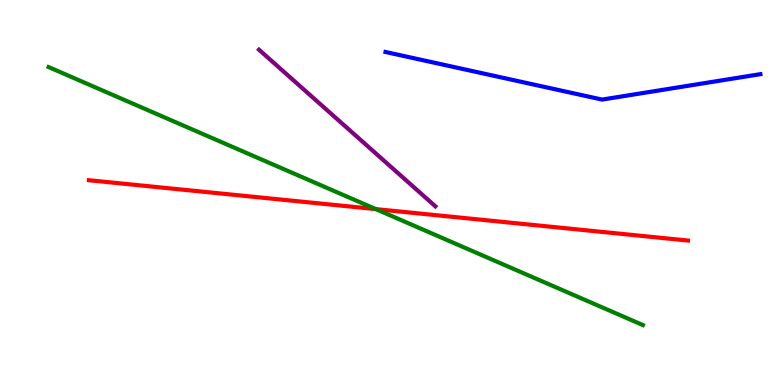[{'lines': ['blue', 'red'], 'intersections': []}, {'lines': ['green', 'red'], 'intersections': [{'x': 4.85, 'y': 4.57}]}, {'lines': ['purple', 'red'], 'intersections': []}, {'lines': ['blue', 'green'], 'intersections': []}, {'lines': ['blue', 'purple'], 'intersections': []}, {'lines': ['green', 'purple'], 'intersections': []}]